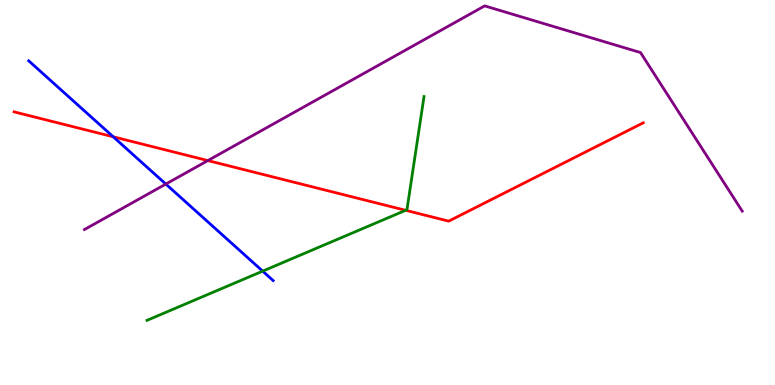[{'lines': ['blue', 'red'], 'intersections': [{'x': 1.46, 'y': 6.45}]}, {'lines': ['green', 'red'], 'intersections': [{'x': 5.23, 'y': 4.54}]}, {'lines': ['purple', 'red'], 'intersections': [{'x': 2.68, 'y': 5.83}]}, {'lines': ['blue', 'green'], 'intersections': [{'x': 3.39, 'y': 2.96}]}, {'lines': ['blue', 'purple'], 'intersections': [{'x': 2.14, 'y': 5.22}]}, {'lines': ['green', 'purple'], 'intersections': []}]